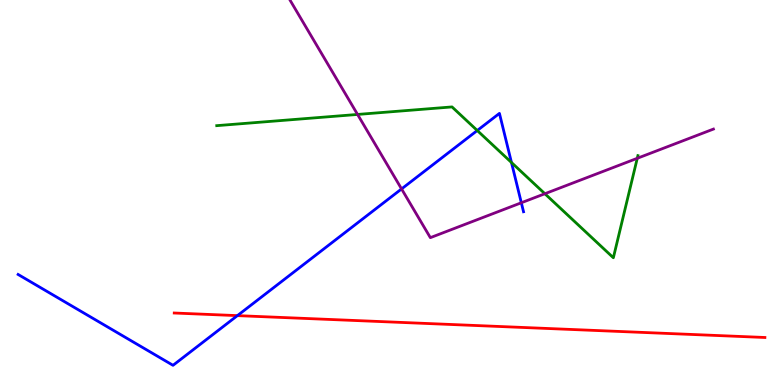[{'lines': ['blue', 'red'], 'intersections': [{'x': 3.06, 'y': 1.8}]}, {'lines': ['green', 'red'], 'intersections': []}, {'lines': ['purple', 'red'], 'intersections': []}, {'lines': ['blue', 'green'], 'intersections': [{'x': 6.16, 'y': 6.61}, {'x': 6.6, 'y': 5.78}]}, {'lines': ['blue', 'purple'], 'intersections': [{'x': 5.18, 'y': 5.09}, {'x': 6.73, 'y': 4.73}]}, {'lines': ['green', 'purple'], 'intersections': [{'x': 4.61, 'y': 7.03}, {'x': 7.03, 'y': 4.97}, {'x': 8.22, 'y': 5.89}]}]